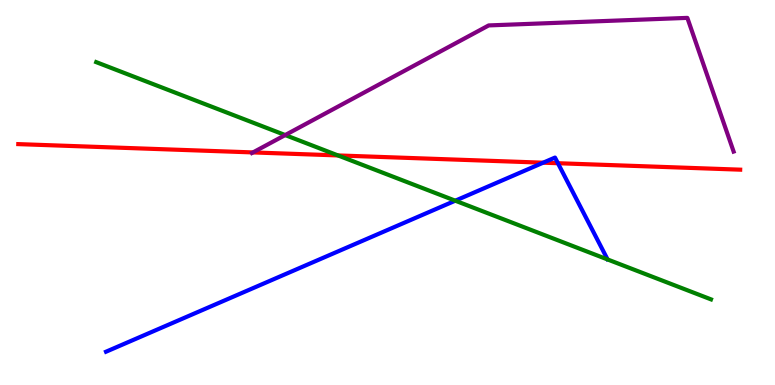[{'lines': ['blue', 'red'], 'intersections': [{'x': 7.01, 'y': 5.77}, {'x': 7.2, 'y': 5.76}]}, {'lines': ['green', 'red'], 'intersections': [{'x': 4.36, 'y': 5.96}]}, {'lines': ['purple', 'red'], 'intersections': [{'x': 3.26, 'y': 6.04}]}, {'lines': ['blue', 'green'], 'intersections': [{'x': 5.87, 'y': 4.79}]}, {'lines': ['blue', 'purple'], 'intersections': []}, {'lines': ['green', 'purple'], 'intersections': [{'x': 3.68, 'y': 6.49}]}]